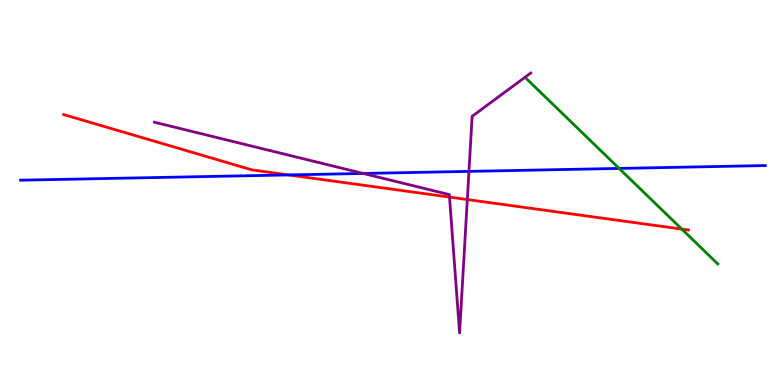[{'lines': ['blue', 'red'], 'intersections': [{'x': 3.72, 'y': 5.46}]}, {'lines': ['green', 'red'], 'intersections': [{'x': 8.8, 'y': 4.05}]}, {'lines': ['purple', 'red'], 'intersections': [{'x': 5.8, 'y': 4.88}, {'x': 6.03, 'y': 4.82}]}, {'lines': ['blue', 'green'], 'intersections': [{'x': 7.99, 'y': 5.63}]}, {'lines': ['blue', 'purple'], 'intersections': [{'x': 4.69, 'y': 5.49}, {'x': 6.05, 'y': 5.55}]}, {'lines': ['green', 'purple'], 'intersections': []}]